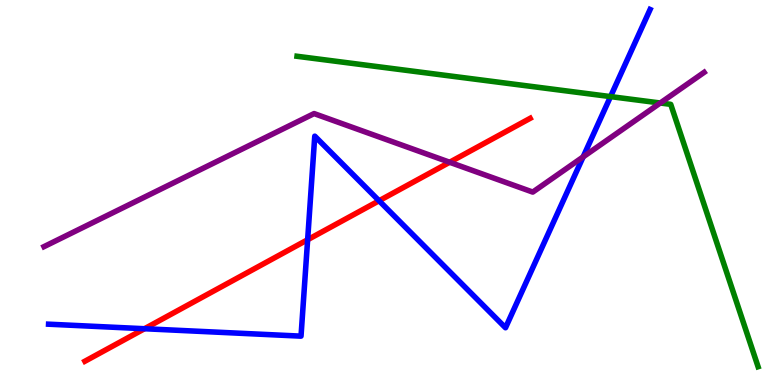[{'lines': ['blue', 'red'], 'intersections': [{'x': 1.86, 'y': 1.46}, {'x': 3.97, 'y': 3.77}, {'x': 4.89, 'y': 4.79}]}, {'lines': ['green', 'red'], 'intersections': []}, {'lines': ['purple', 'red'], 'intersections': [{'x': 5.8, 'y': 5.79}]}, {'lines': ['blue', 'green'], 'intersections': [{'x': 7.88, 'y': 7.49}]}, {'lines': ['blue', 'purple'], 'intersections': [{'x': 7.52, 'y': 5.92}]}, {'lines': ['green', 'purple'], 'intersections': [{'x': 8.52, 'y': 7.32}]}]